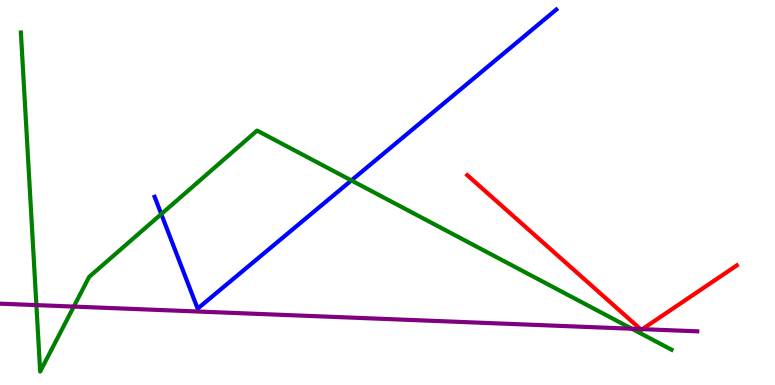[{'lines': ['blue', 'red'], 'intersections': []}, {'lines': ['green', 'red'], 'intersections': []}, {'lines': ['purple', 'red'], 'intersections': [{'x': 8.26, 'y': 1.45}, {'x': 8.29, 'y': 1.45}]}, {'lines': ['blue', 'green'], 'intersections': [{'x': 2.08, 'y': 4.44}, {'x': 4.53, 'y': 5.31}]}, {'lines': ['blue', 'purple'], 'intersections': []}, {'lines': ['green', 'purple'], 'intersections': [{'x': 0.47, 'y': 2.08}, {'x': 0.952, 'y': 2.04}, {'x': 8.15, 'y': 1.46}]}]